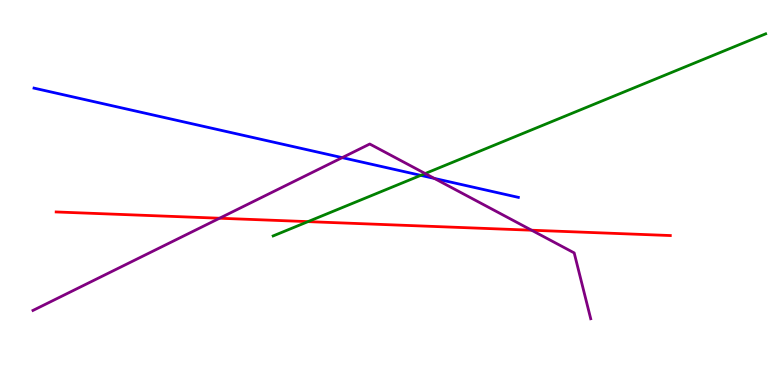[{'lines': ['blue', 'red'], 'intersections': []}, {'lines': ['green', 'red'], 'intersections': [{'x': 3.97, 'y': 4.24}]}, {'lines': ['purple', 'red'], 'intersections': [{'x': 2.83, 'y': 4.33}, {'x': 6.86, 'y': 4.02}]}, {'lines': ['blue', 'green'], 'intersections': [{'x': 5.43, 'y': 5.45}]}, {'lines': ['blue', 'purple'], 'intersections': [{'x': 4.42, 'y': 5.91}, {'x': 5.6, 'y': 5.37}]}, {'lines': ['green', 'purple'], 'intersections': [{'x': 5.49, 'y': 5.49}]}]